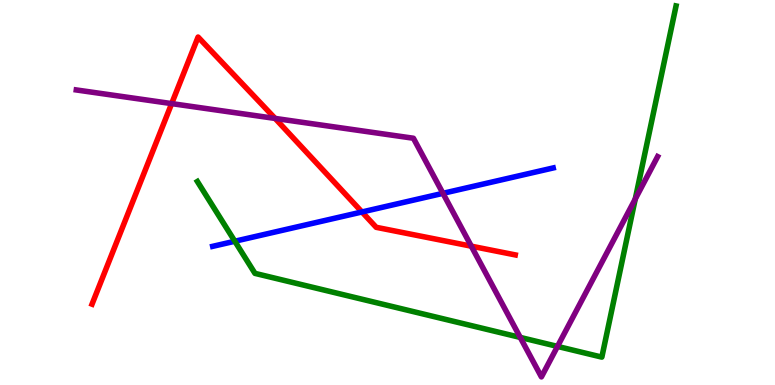[{'lines': ['blue', 'red'], 'intersections': [{'x': 4.67, 'y': 4.49}]}, {'lines': ['green', 'red'], 'intersections': []}, {'lines': ['purple', 'red'], 'intersections': [{'x': 2.21, 'y': 7.31}, {'x': 3.55, 'y': 6.92}, {'x': 6.08, 'y': 3.61}]}, {'lines': ['blue', 'green'], 'intersections': [{'x': 3.03, 'y': 3.73}]}, {'lines': ['blue', 'purple'], 'intersections': [{'x': 5.72, 'y': 4.98}]}, {'lines': ['green', 'purple'], 'intersections': [{'x': 6.71, 'y': 1.24}, {'x': 7.19, 'y': 1.0}, {'x': 8.2, 'y': 4.83}]}]